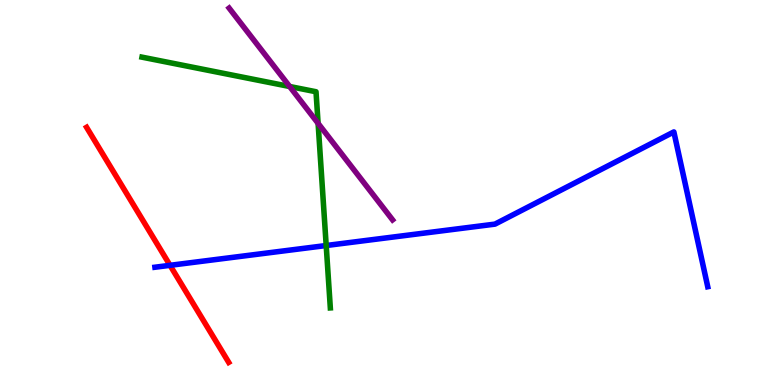[{'lines': ['blue', 'red'], 'intersections': [{'x': 2.19, 'y': 3.11}]}, {'lines': ['green', 'red'], 'intersections': []}, {'lines': ['purple', 'red'], 'intersections': []}, {'lines': ['blue', 'green'], 'intersections': [{'x': 4.21, 'y': 3.62}]}, {'lines': ['blue', 'purple'], 'intersections': []}, {'lines': ['green', 'purple'], 'intersections': [{'x': 3.74, 'y': 7.75}, {'x': 4.1, 'y': 6.8}]}]